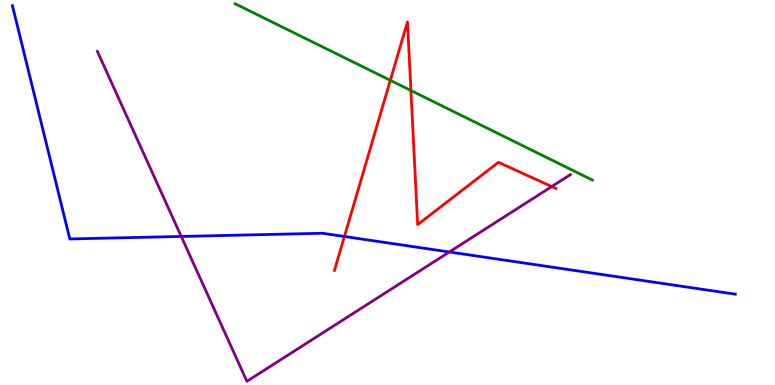[{'lines': ['blue', 'red'], 'intersections': [{'x': 4.44, 'y': 3.86}]}, {'lines': ['green', 'red'], 'intersections': [{'x': 5.04, 'y': 7.91}, {'x': 5.3, 'y': 7.65}]}, {'lines': ['purple', 'red'], 'intersections': [{'x': 7.12, 'y': 5.15}]}, {'lines': ['blue', 'green'], 'intersections': []}, {'lines': ['blue', 'purple'], 'intersections': [{'x': 2.34, 'y': 3.86}, {'x': 5.8, 'y': 3.46}]}, {'lines': ['green', 'purple'], 'intersections': []}]